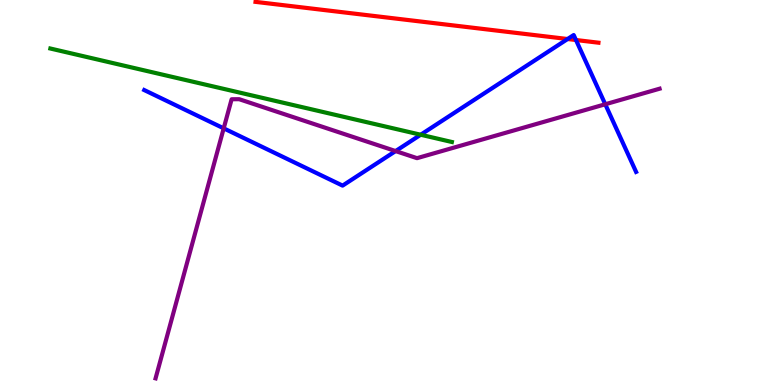[{'lines': ['blue', 'red'], 'intersections': [{'x': 7.32, 'y': 8.99}, {'x': 7.43, 'y': 8.96}]}, {'lines': ['green', 'red'], 'intersections': []}, {'lines': ['purple', 'red'], 'intersections': []}, {'lines': ['blue', 'green'], 'intersections': [{'x': 5.43, 'y': 6.5}]}, {'lines': ['blue', 'purple'], 'intersections': [{'x': 2.89, 'y': 6.67}, {'x': 5.1, 'y': 6.08}, {'x': 7.81, 'y': 7.29}]}, {'lines': ['green', 'purple'], 'intersections': []}]